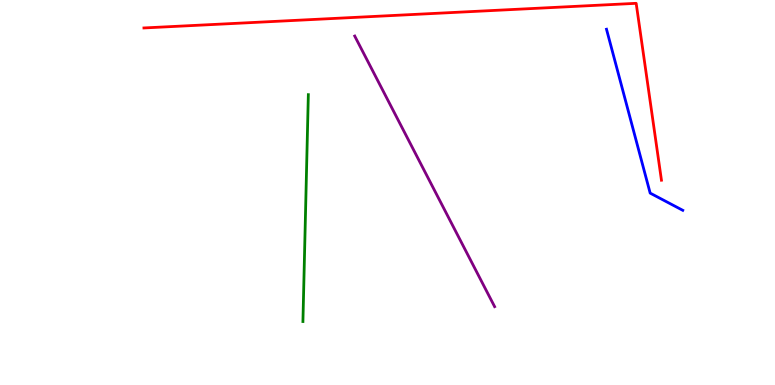[{'lines': ['blue', 'red'], 'intersections': []}, {'lines': ['green', 'red'], 'intersections': []}, {'lines': ['purple', 'red'], 'intersections': []}, {'lines': ['blue', 'green'], 'intersections': []}, {'lines': ['blue', 'purple'], 'intersections': []}, {'lines': ['green', 'purple'], 'intersections': []}]